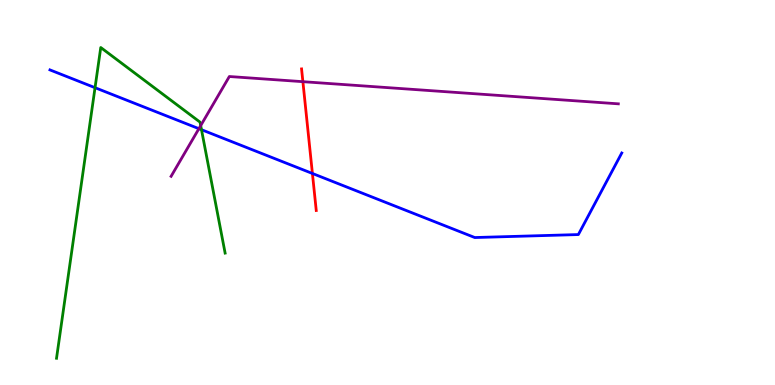[{'lines': ['blue', 'red'], 'intersections': [{'x': 4.03, 'y': 5.49}]}, {'lines': ['green', 'red'], 'intersections': []}, {'lines': ['purple', 'red'], 'intersections': [{'x': 3.91, 'y': 7.88}]}, {'lines': ['blue', 'green'], 'intersections': [{'x': 1.23, 'y': 7.72}, {'x': 2.6, 'y': 6.63}]}, {'lines': ['blue', 'purple'], 'intersections': [{'x': 2.57, 'y': 6.66}]}, {'lines': ['green', 'purple'], 'intersections': [{'x': 2.59, 'y': 6.74}]}]